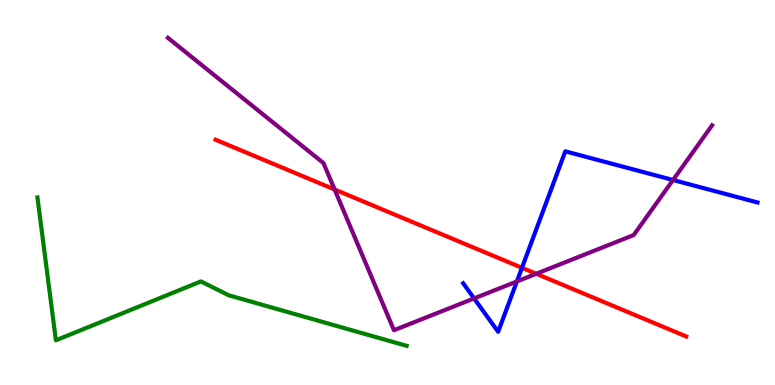[{'lines': ['blue', 'red'], 'intersections': [{'x': 6.74, 'y': 3.04}]}, {'lines': ['green', 'red'], 'intersections': []}, {'lines': ['purple', 'red'], 'intersections': [{'x': 4.32, 'y': 5.08}, {'x': 6.92, 'y': 2.89}]}, {'lines': ['blue', 'green'], 'intersections': []}, {'lines': ['blue', 'purple'], 'intersections': [{'x': 6.12, 'y': 2.25}, {'x': 6.67, 'y': 2.69}, {'x': 8.68, 'y': 5.32}]}, {'lines': ['green', 'purple'], 'intersections': []}]